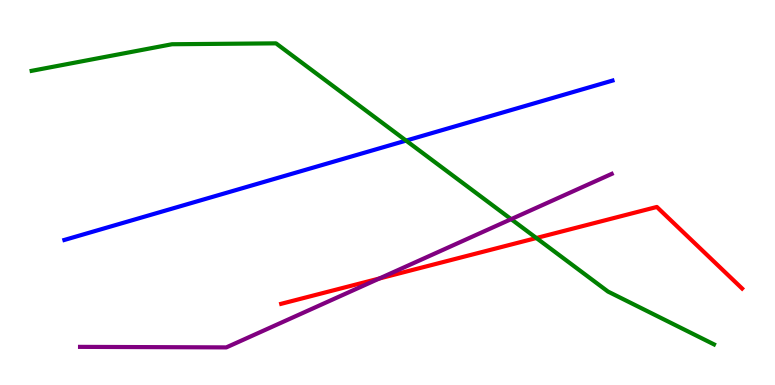[{'lines': ['blue', 'red'], 'intersections': []}, {'lines': ['green', 'red'], 'intersections': [{'x': 6.92, 'y': 3.82}]}, {'lines': ['purple', 'red'], 'intersections': [{'x': 4.89, 'y': 2.77}]}, {'lines': ['blue', 'green'], 'intersections': [{'x': 5.24, 'y': 6.35}]}, {'lines': ['blue', 'purple'], 'intersections': []}, {'lines': ['green', 'purple'], 'intersections': [{'x': 6.6, 'y': 4.31}]}]